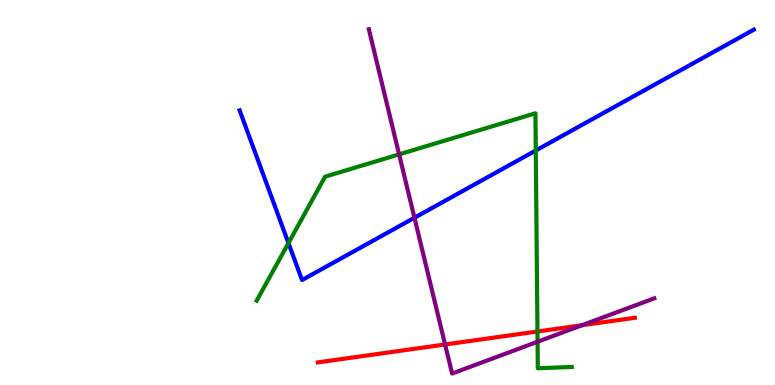[{'lines': ['blue', 'red'], 'intersections': []}, {'lines': ['green', 'red'], 'intersections': [{'x': 6.94, 'y': 1.39}]}, {'lines': ['purple', 'red'], 'intersections': [{'x': 5.74, 'y': 1.05}, {'x': 7.51, 'y': 1.55}]}, {'lines': ['blue', 'green'], 'intersections': [{'x': 3.72, 'y': 3.69}, {'x': 6.91, 'y': 6.09}]}, {'lines': ['blue', 'purple'], 'intersections': [{'x': 5.35, 'y': 4.34}]}, {'lines': ['green', 'purple'], 'intersections': [{'x': 5.15, 'y': 5.99}, {'x': 6.94, 'y': 1.12}]}]